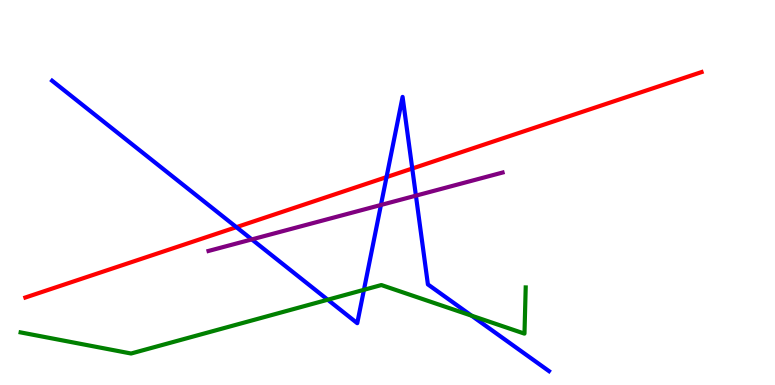[{'lines': ['blue', 'red'], 'intersections': [{'x': 3.05, 'y': 4.1}, {'x': 4.99, 'y': 5.4}, {'x': 5.32, 'y': 5.62}]}, {'lines': ['green', 'red'], 'intersections': []}, {'lines': ['purple', 'red'], 'intersections': []}, {'lines': ['blue', 'green'], 'intersections': [{'x': 4.23, 'y': 2.22}, {'x': 4.7, 'y': 2.47}, {'x': 6.08, 'y': 1.8}]}, {'lines': ['blue', 'purple'], 'intersections': [{'x': 3.25, 'y': 3.78}, {'x': 4.92, 'y': 4.68}, {'x': 5.37, 'y': 4.92}]}, {'lines': ['green', 'purple'], 'intersections': []}]